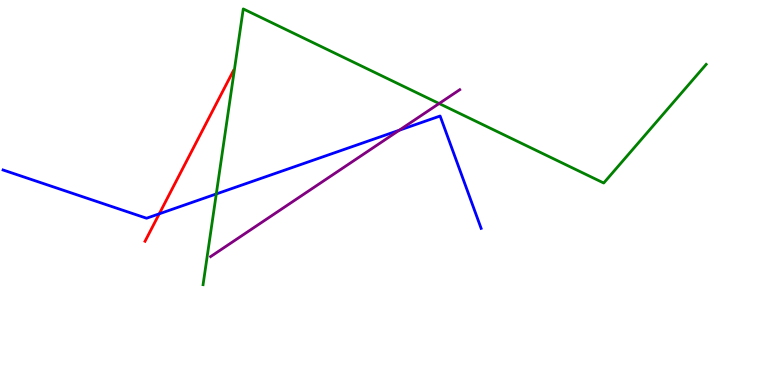[{'lines': ['blue', 'red'], 'intersections': [{'x': 2.05, 'y': 4.45}]}, {'lines': ['green', 'red'], 'intersections': []}, {'lines': ['purple', 'red'], 'intersections': []}, {'lines': ['blue', 'green'], 'intersections': [{'x': 2.79, 'y': 4.96}]}, {'lines': ['blue', 'purple'], 'intersections': [{'x': 5.15, 'y': 6.62}]}, {'lines': ['green', 'purple'], 'intersections': [{'x': 5.67, 'y': 7.31}]}]